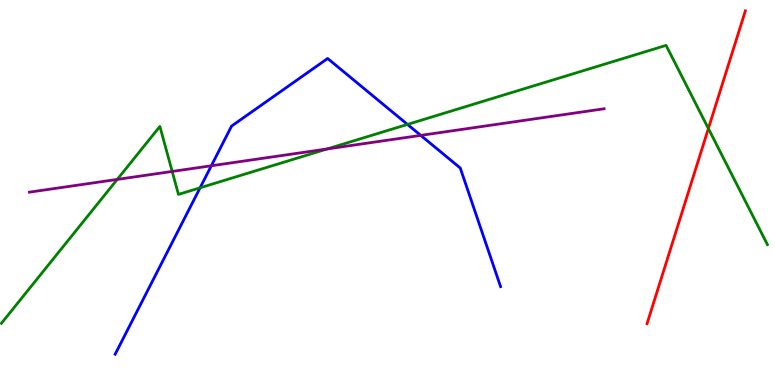[{'lines': ['blue', 'red'], 'intersections': []}, {'lines': ['green', 'red'], 'intersections': [{'x': 9.14, 'y': 6.66}]}, {'lines': ['purple', 'red'], 'intersections': []}, {'lines': ['blue', 'green'], 'intersections': [{'x': 2.58, 'y': 5.12}, {'x': 5.26, 'y': 6.77}]}, {'lines': ['blue', 'purple'], 'intersections': [{'x': 2.73, 'y': 5.69}, {'x': 5.43, 'y': 6.48}]}, {'lines': ['green', 'purple'], 'intersections': [{'x': 1.51, 'y': 5.34}, {'x': 2.22, 'y': 5.55}, {'x': 4.22, 'y': 6.13}]}]